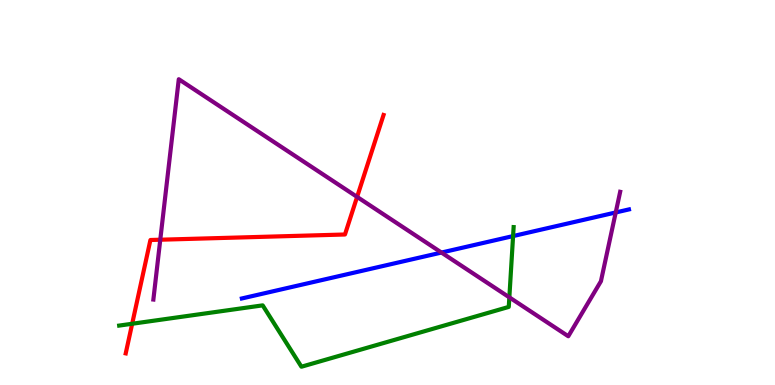[{'lines': ['blue', 'red'], 'intersections': []}, {'lines': ['green', 'red'], 'intersections': [{'x': 1.71, 'y': 1.59}]}, {'lines': ['purple', 'red'], 'intersections': [{'x': 2.07, 'y': 3.77}, {'x': 4.61, 'y': 4.89}]}, {'lines': ['blue', 'green'], 'intersections': [{'x': 6.62, 'y': 3.87}]}, {'lines': ['blue', 'purple'], 'intersections': [{'x': 5.7, 'y': 3.44}, {'x': 7.94, 'y': 4.48}]}, {'lines': ['green', 'purple'], 'intersections': [{'x': 6.57, 'y': 2.28}]}]